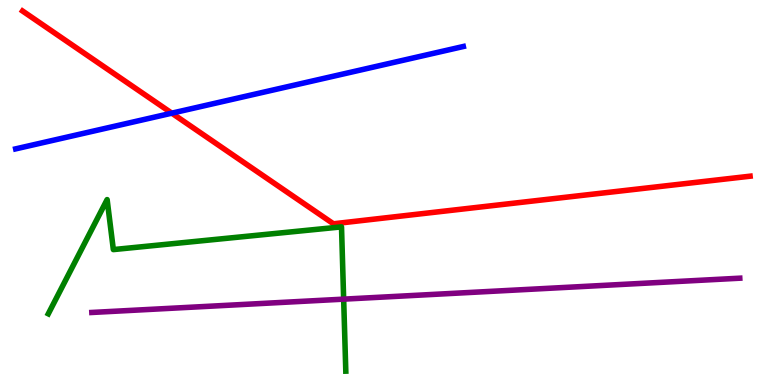[{'lines': ['blue', 'red'], 'intersections': [{'x': 2.22, 'y': 7.06}]}, {'lines': ['green', 'red'], 'intersections': []}, {'lines': ['purple', 'red'], 'intersections': []}, {'lines': ['blue', 'green'], 'intersections': []}, {'lines': ['blue', 'purple'], 'intersections': []}, {'lines': ['green', 'purple'], 'intersections': [{'x': 4.43, 'y': 2.23}]}]